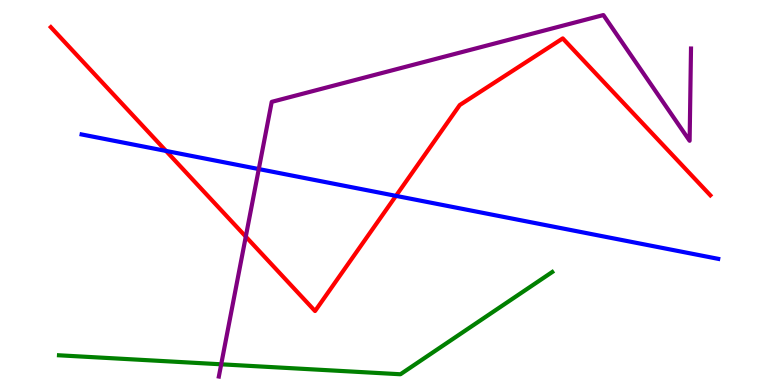[{'lines': ['blue', 'red'], 'intersections': [{'x': 2.14, 'y': 6.08}, {'x': 5.11, 'y': 4.91}]}, {'lines': ['green', 'red'], 'intersections': []}, {'lines': ['purple', 'red'], 'intersections': [{'x': 3.17, 'y': 3.85}]}, {'lines': ['blue', 'green'], 'intersections': []}, {'lines': ['blue', 'purple'], 'intersections': [{'x': 3.34, 'y': 5.61}]}, {'lines': ['green', 'purple'], 'intersections': [{'x': 2.85, 'y': 0.538}]}]